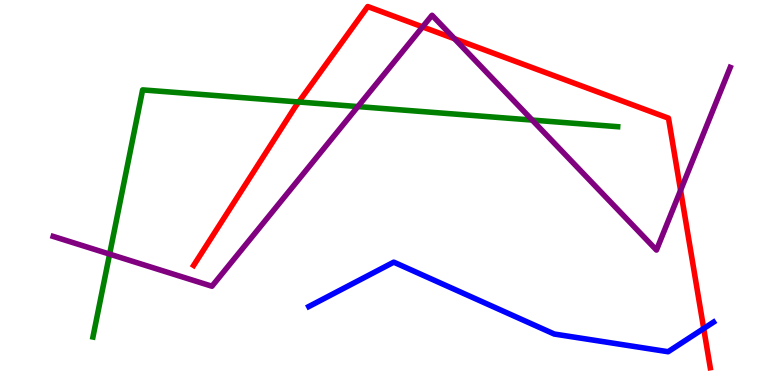[{'lines': ['blue', 'red'], 'intersections': [{'x': 9.08, 'y': 1.47}]}, {'lines': ['green', 'red'], 'intersections': [{'x': 3.85, 'y': 7.35}]}, {'lines': ['purple', 'red'], 'intersections': [{'x': 5.45, 'y': 9.3}, {'x': 5.86, 'y': 8.99}, {'x': 8.78, 'y': 5.06}]}, {'lines': ['blue', 'green'], 'intersections': []}, {'lines': ['blue', 'purple'], 'intersections': []}, {'lines': ['green', 'purple'], 'intersections': [{'x': 1.41, 'y': 3.4}, {'x': 4.62, 'y': 7.23}, {'x': 6.87, 'y': 6.88}]}]